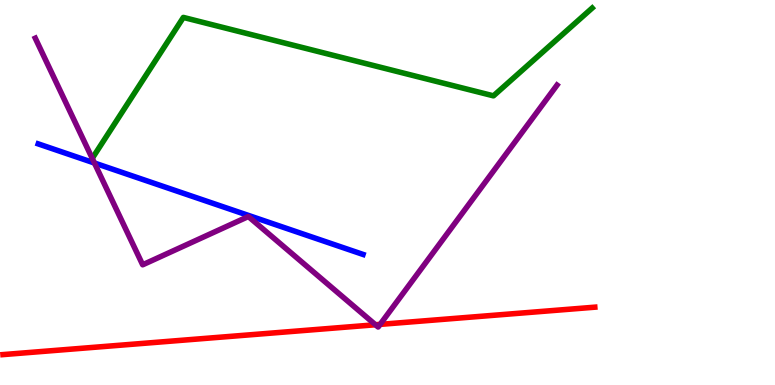[{'lines': ['blue', 'red'], 'intersections': []}, {'lines': ['green', 'red'], 'intersections': []}, {'lines': ['purple', 'red'], 'intersections': [{'x': 4.85, 'y': 1.56}, {'x': 4.9, 'y': 1.57}]}, {'lines': ['blue', 'green'], 'intersections': []}, {'lines': ['blue', 'purple'], 'intersections': [{'x': 1.22, 'y': 5.77}]}, {'lines': ['green', 'purple'], 'intersections': []}]